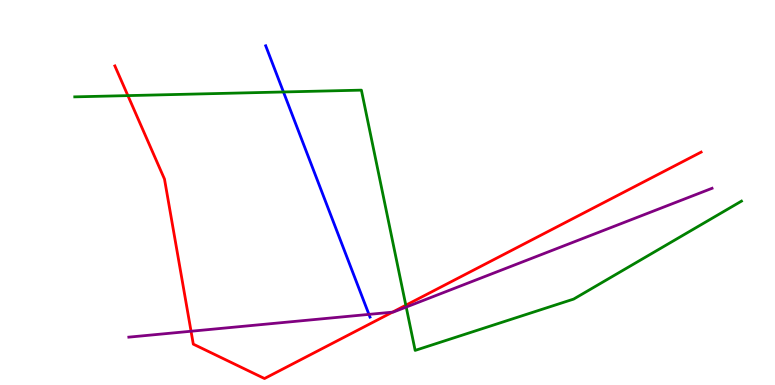[{'lines': ['blue', 'red'], 'intersections': []}, {'lines': ['green', 'red'], 'intersections': [{'x': 1.65, 'y': 7.52}, {'x': 5.24, 'y': 2.07}]}, {'lines': ['purple', 'red'], 'intersections': [{'x': 2.47, 'y': 1.4}, {'x': 5.06, 'y': 1.89}]}, {'lines': ['blue', 'green'], 'intersections': [{'x': 3.66, 'y': 7.61}]}, {'lines': ['blue', 'purple'], 'intersections': [{'x': 4.76, 'y': 1.83}]}, {'lines': ['green', 'purple'], 'intersections': [{'x': 5.24, 'y': 2.02}]}]